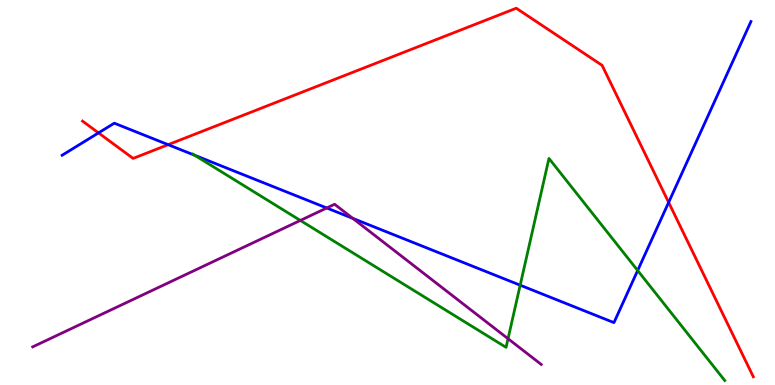[{'lines': ['blue', 'red'], 'intersections': [{'x': 1.27, 'y': 6.55}, {'x': 2.17, 'y': 6.24}, {'x': 8.63, 'y': 4.74}]}, {'lines': ['green', 'red'], 'intersections': []}, {'lines': ['purple', 'red'], 'intersections': []}, {'lines': ['blue', 'green'], 'intersections': [{'x': 2.51, 'y': 5.97}, {'x': 6.71, 'y': 2.59}, {'x': 8.23, 'y': 2.97}]}, {'lines': ['blue', 'purple'], 'intersections': [{'x': 4.22, 'y': 4.6}, {'x': 4.55, 'y': 4.33}]}, {'lines': ['green', 'purple'], 'intersections': [{'x': 3.88, 'y': 4.27}, {'x': 6.56, 'y': 1.2}]}]